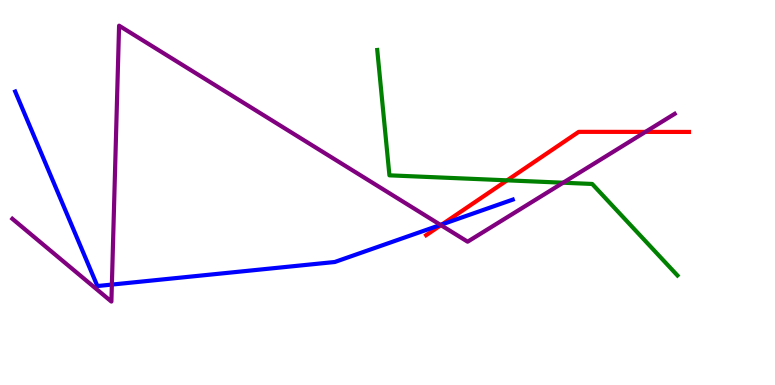[{'lines': ['blue', 'red'], 'intersections': [{'x': 5.7, 'y': 4.17}]}, {'lines': ['green', 'red'], 'intersections': [{'x': 6.54, 'y': 5.32}]}, {'lines': ['purple', 'red'], 'intersections': [{'x': 5.69, 'y': 4.15}, {'x': 8.33, 'y': 6.57}]}, {'lines': ['blue', 'green'], 'intersections': []}, {'lines': ['blue', 'purple'], 'intersections': [{'x': 1.44, 'y': 2.61}, {'x': 5.68, 'y': 4.16}]}, {'lines': ['green', 'purple'], 'intersections': [{'x': 7.27, 'y': 5.25}]}]